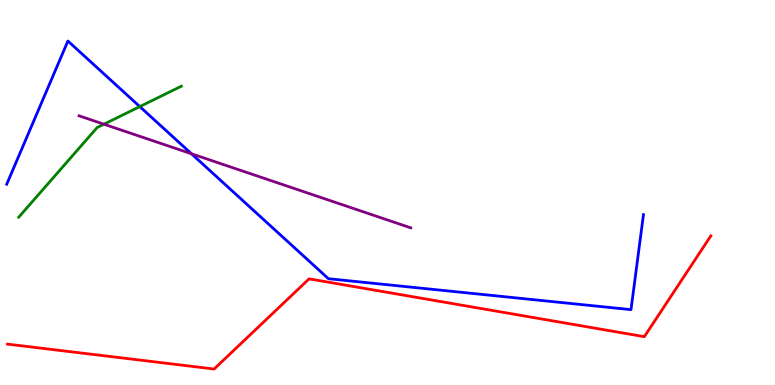[{'lines': ['blue', 'red'], 'intersections': []}, {'lines': ['green', 'red'], 'intersections': []}, {'lines': ['purple', 'red'], 'intersections': []}, {'lines': ['blue', 'green'], 'intersections': [{'x': 1.8, 'y': 7.23}]}, {'lines': ['blue', 'purple'], 'intersections': [{'x': 2.47, 'y': 6.01}]}, {'lines': ['green', 'purple'], 'intersections': [{'x': 1.34, 'y': 6.77}]}]